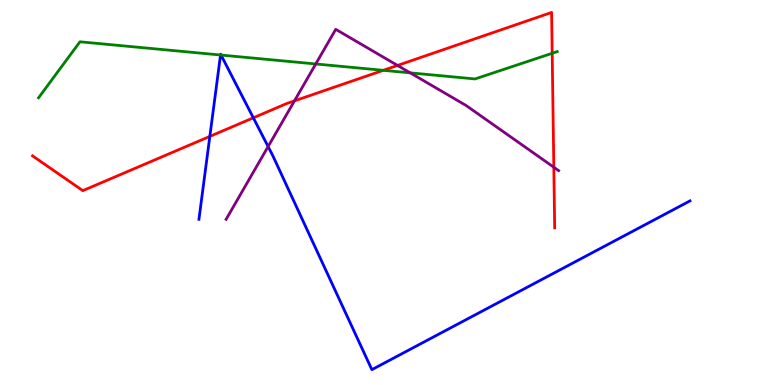[{'lines': ['blue', 'red'], 'intersections': [{'x': 2.71, 'y': 6.46}, {'x': 3.27, 'y': 6.94}]}, {'lines': ['green', 'red'], 'intersections': [{'x': 4.95, 'y': 8.17}, {'x': 7.13, 'y': 8.62}]}, {'lines': ['purple', 'red'], 'intersections': [{'x': 3.8, 'y': 7.38}, {'x': 5.13, 'y': 8.3}, {'x': 7.15, 'y': 5.66}]}, {'lines': ['blue', 'green'], 'intersections': [{'x': 2.85, 'y': 8.57}, {'x': 2.85, 'y': 8.57}]}, {'lines': ['blue', 'purple'], 'intersections': [{'x': 3.46, 'y': 6.19}]}, {'lines': ['green', 'purple'], 'intersections': [{'x': 4.07, 'y': 8.34}, {'x': 5.29, 'y': 8.11}]}]